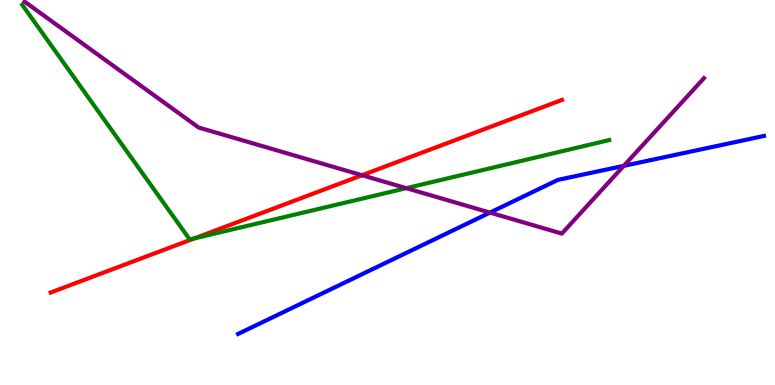[{'lines': ['blue', 'red'], 'intersections': []}, {'lines': ['green', 'red'], 'intersections': [{'x': 2.51, 'y': 3.81}]}, {'lines': ['purple', 'red'], 'intersections': [{'x': 4.67, 'y': 5.45}]}, {'lines': ['blue', 'green'], 'intersections': []}, {'lines': ['blue', 'purple'], 'intersections': [{'x': 6.32, 'y': 4.48}, {'x': 8.05, 'y': 5.69}]}, {'lines': ['green', 'purple'], 'intersections': [{'x': 5.24, 'y': 5.11}]}]